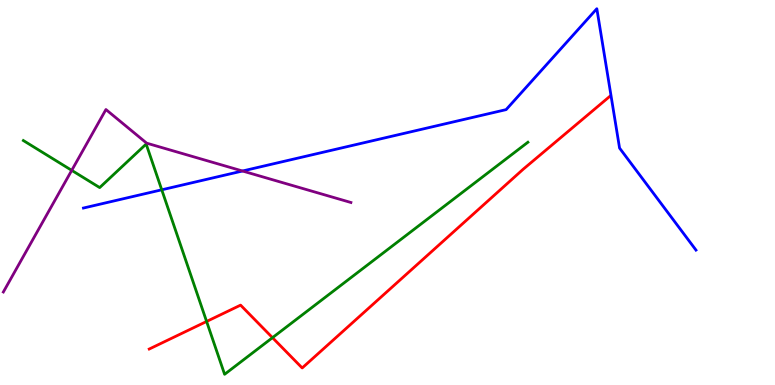[{'lines': ['blue', 'red'], 'intersections': []}, {'lines': ['green', 'red'], 'intersections': [{'x': 2.67, 'y': 1.65}, {'x': 3.52, 'y': 1.23}]}, {'lines': ['purple', 'red'], 'intersections': []}, {'lines': ['blue', 'green'], 'intersections': [{'x': 2.09, 'y': 5.07}]}, {'lines': ['blue', 'purple'], 'intersections': [{'x': 3.13, 'y': 5.56}]}, {'lines': ['green', 'purple'], 'intersections': [{'x': 0.926, 'y': 5.57}]}]